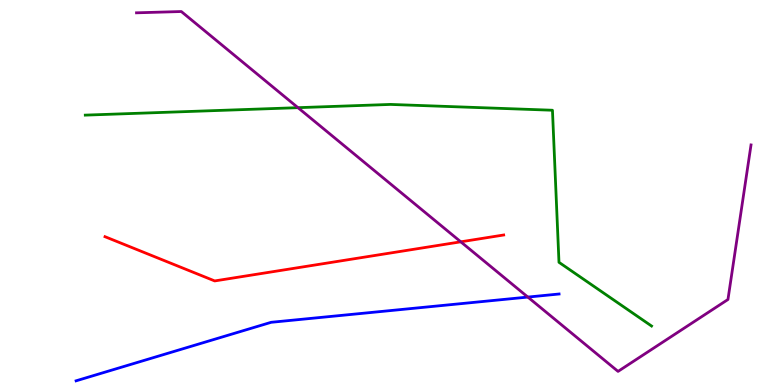[{'lines': ['blue', 'red'], 'intersections': []}, {'lines': ['green', 'red'], 'intersections': []}, {'lines': ['purple', 'red'], 'intersections': [{'x': 5.95, 'y': 3.72}]}, {'lines': ['blue', 'green'], 'intersections': []}, {'lines': ['blue', 'purple'], 'intersections': [{'x': 6.81, 'y': 2.28}]}, {'lines': ['green', 'purple'], 'intersections': [{'x': 3.84, 'y': 7.2}]}]